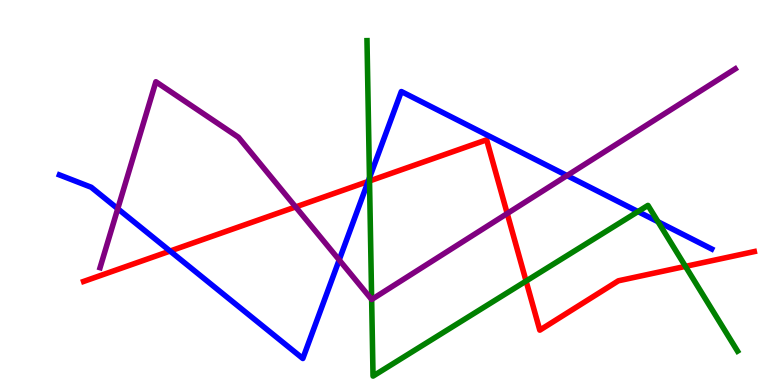[{'lines': ['blue', 'red'], 'intersections': [{'x': 2.19, 'y': 3.48}, {'x': 4.75, 'y': 5.29}]}, {'lines': ['green', 'red'], 'intersections': [{'x': 4.77, 'y': 5.3}, {'x': 6.79, 'y': 2.7}, {'x': 8.84, 'y': 3.08}]}, {'lines': ['purple', 'red'], 'intersections': [{'x': 3.81, 'y': 4.63}, {'x': 6.54, 'y': 4.45}]}, {'lines': ['blue', 'green'], 'intersections': [{'x': 4.77, 'y': 5.38}, {'x': 8.23, 'y': 4.5}, {'x': 8.49, 'y': 4.24}]}, {'lines': ['blue', 'purple'], 'intersections': [{'x': 1.52, 'y': 4.58}, {'x': 4.38, 'y': 3.25}, {'x': 7.32, 'y': 5.44}]}, {'lines': ['green', 'purple'], 'intersections': [{'x': 4.8, 'y': 2.22}]}]